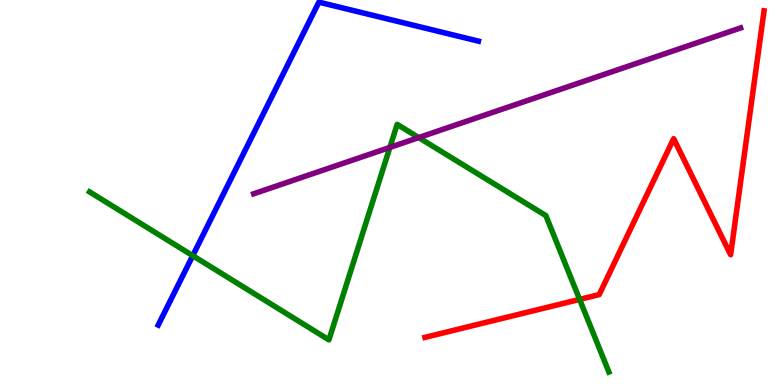[{'lines': ['blue', 'red'], 'intersections': []}, {'lines': ['green', 'red'], 'intersections': [{'x': 7.48, 'y': 2.22}]}, {'lines': ['purple', 'red'], 'intersections': []}, {'lines': ['blue', 'green'], 'intersections': [{'x': 2.49, 'y': 3.36}]}, {'lines': ['blue', 'purple'], 'intersections': []}, {'lines': ['green', 'purple'], 'intersections': [{'x': 5.03, 'y': 6.17}, {'x': 5.4, 'y': 6.43}]}]